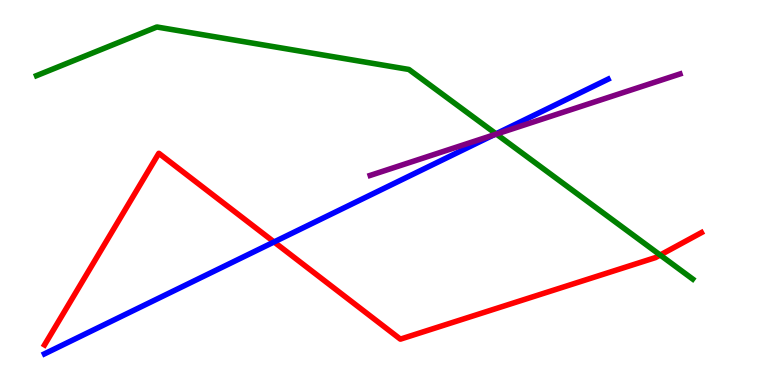[{'lines': ['blue', 'red'], 'intersections': [{'x': 3.54, 'y': 3.72}]}, {'lines': ['green', 'red'], 'intersections': [{'x': 8.52, 'y': 3.38}]}, {'lines': ['purple', 'red'], 'intersections': []}, {'lines': ['blue', 'green'], 'intersections': [{'x': 6.4, 'y': 6.52}]}, {'lines': ['blue', 'purple'], 'intersections': [{'x': 6.37, 'y': 6.49}]}, {'lines': ['green', 'purple'], 'intersections': [{'x': 6.41, 'y': 6.52}]}]